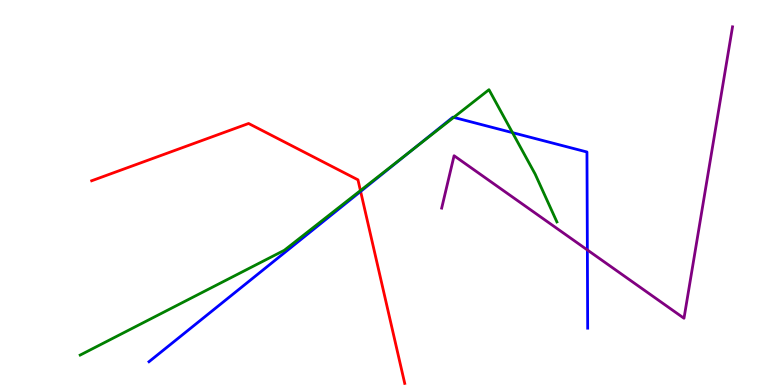[{'lines': ['blue', 'red'], 'intersections': [{'x': 4.65, 'y': 5.03}]}, {'lines': ['green', 'red'], 'intersections': [{'x': 4.65, 'y': 5.05}]}, {'lines': ['purple', 'red'], 'intersections': []}, {'lines': ['blue', 'green'], 'intersections': [{'x': 5.31, 'y': 6.09}, {'x': 5.85, 'y': 6.95}, {'x': 6.61, 'y': 6.55}]}, {'lines': ['blue', 'purple'], 'intersections': [{'x': 7.58, 'y': 3.51}]}, {'lines': ['green', 'purple'], 'intersections': []}]